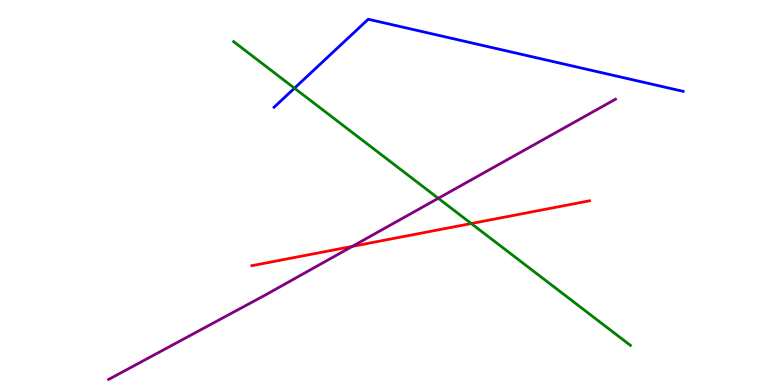[{'lines': ['blue', 'red'], 'intersections': []}, {'lines': ['green', 'red'], 'intersections': [{'x': 6.08, 'y': 4.19}]}, {'lines': ['purple', 'red'], 'intersections': [{'x': 4.55, 'y': 3.6}]}, {'lines': ['blue', 'green'], 'intersections': [{'x': 3.8, 'y': 7.71}]}, {'lines': ['blue', 'purple'], 'intersections': []}, {'lines': ['green', 'purple'], 'intersections': [{'x': 5.66, 'y': 4.85}]}]